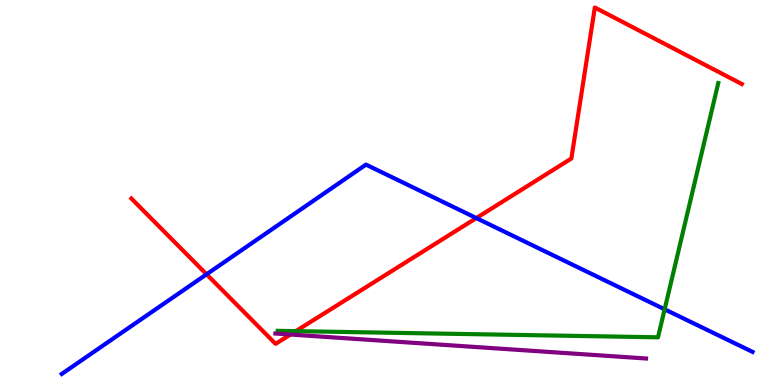[{'lines': ['blue', 'red'], 'intersections': [{'x': 2.67, 'y': 2.88}, {'x': 6.15, 'y': 4.34}]}, {'lines': ['green', 'red'], 'intersections': [{'x': 3.82, 'y': 1.4}]}, {'lines': ['purple', 'red'], 'intersections': [{'x': 3.75, 'y': 1.31}]}, {'lines': ['blue', 'green'], 'intersections': [{'x': 8.58, 'y': 1.97}]}, {'lines': ['blue', 'purple'], 'intersections': []}, {'lines': ['green', 'purple'], 'intersections': []}]